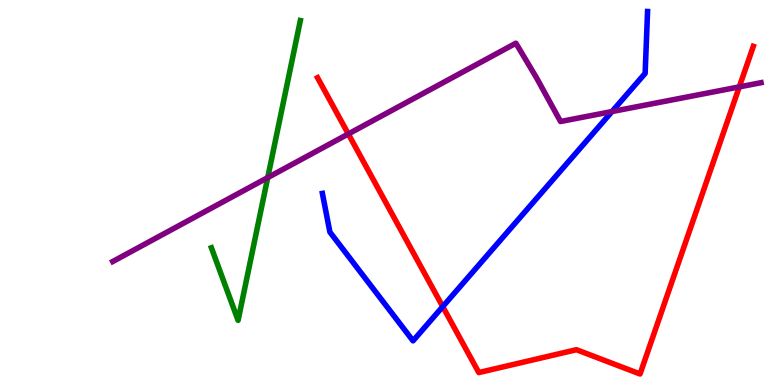[{'lines': ['blue', 'red'], 'intersections': [{'x': 5.71, 'y': 2.04}]}, {'lines': ['green', 'red'], 'intersections': []}, {'lines': ['purple', 'red'], 'intersections': [{'x': 4.49, 'y': 6.52}, {'x': 9.54, 'y': 7.74}]}, {'lines': ['blue', 'green'], 'intersections': []}, {'lines': ['blue', 'purple'], 'intersections': [{'x': 7.9, 'y': 7.1}]}, {'lines': ['green', 'purple'], 'intersections': [{'x': 3.45, 'y': 5.39}]}]